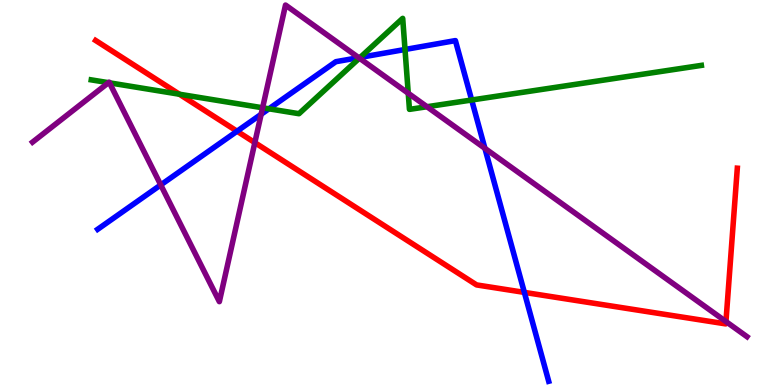[{'lines': ['blue', 'red'], 'intersections': [{'x': 3.06, 'y': 6.59}, {'x': 6.77, 'y': 2.41}]}, {'lines': ['green', 'red'], 'intersections': [{'x': 2.31, 'y': 7.55}]}, {'lines': ['purple', 'red'], 'intersections': [{'x': 3.29, 'y': 6.3}, {'x': 9.37, 'y': 1.65}]}, {'lines': ['blue', 'green'], 'intersections': [{'x': 3.47, 'y': 7.17}, {'x': 4.65, 'y': 8.51}, {'x': 5.23, 'y': 8.71}, {'x': 6.09, 'y': 7.4}]}, {'lines': ['blue', 'purple'], 'intersections': [{'x': 2.07, 'y': 5.2}, {'x': 3.37, 'y': 7.03}, {'x': 4.63, 'y': 8.5}, {'x': 6.26, 'y': 6.15}]}, {'lines': ['green', 'purple'], 'intersections': [{'x': 1.4, 'y': 7.85}, {'x': 1.41, 'y': 7.85}, {'x': 3.39, 'y': 7.2}, {'x': 4.64, 'y': 8.49}, {'x': 5.27, 'y': 7.58}, {'x': 5.51, 'y': 7.23}]}]